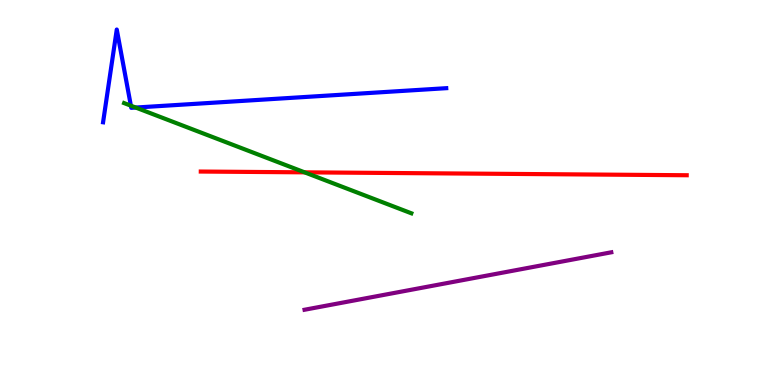[{'lines': ['blue', 'red'], 'intersections': []}, {'lines': ['green', 'red'], 'intersections': [{'x': 3.93, 'y': 5.52}]}, {'lines': ['purple', 'red'], 'intersections': []}, {'lines': ['blue', 'green'], 'intersections': [{'x': 1.69, 'y': 7.25}, {'x': 1.75, 'y': 7.21}]}, {'lines': ['blue', 'purple'], 'intersections': []}, {'lines': ['green', 'purple'], 'intersections': []}]